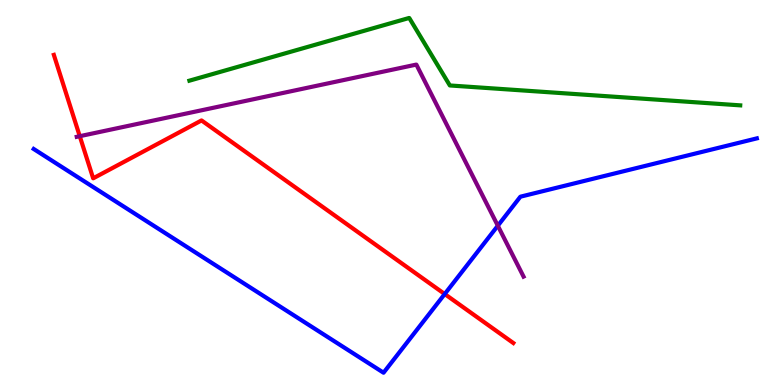[{'lines': ['blue', 'red'], 'intersections': [{'x': 5.74, 'y': 2.36}]}, {'lines': ['green', 'red'], 'intersections': []}, {'lines': ['purple', 'red'], 'intersections': [{'x': 1.03, 'y': 6.46}]}, {'lines': ['blue', 'green'], 'intersections': []}, {'lines': ['blue', 'purple'], 'intersections': [{'x': 6.42, 'y': 4.14}]}, {'lines': ['green', 'purple'], 'intersections': []}]